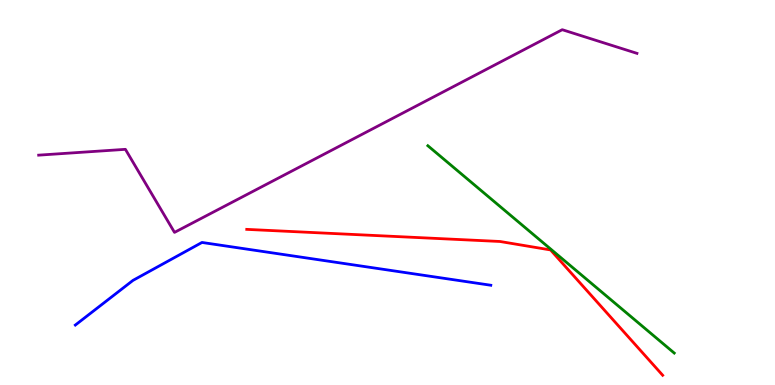[{'lines': ['blue', 'red'], 'intersections': []}, {'lines': ['green', 'red'], 'intersections': []}, {'lines': ['purple', 'red'], 'intersections': []}, {'lines': ['blue', 'green'], 'intersections': []}, {'lines': ['blue', 'purple'], 'intersections': []}, {'lines': ['green', 'purple'], 'intersections': []}]